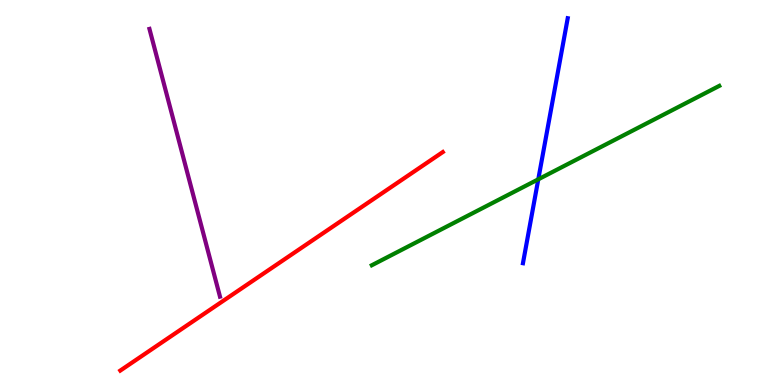[{'lines': ['blue', 'red'], 'intersections': []}, {'lines': ['green', 'red'], 'intersections': []}, {'lines': ['purple', 'red'], 'intersections': []}, {'lines': ['blue', 'green'], 'intersections': [{'x': 6.95, 'y': 5.34}]}, {'lines': ['blue', 'purple'], 'intersections': []}, {'lines': ['green', 'purple'], 'intersections': []}]